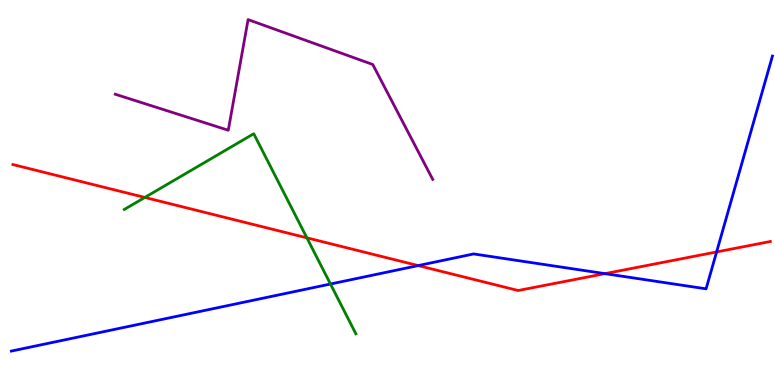[{'lines': ['blue', 'red'], 'intersections': [{'x': 5.4, 'y': 3.1}, {'x': 7.81, 'y': 2.89}, {'x': 9.25, 'y': 3.46}]}, {'lines': ['green', 'red'], 'intersections': [{'x': 1.87, 'y': 4.87}, {'x': 3.96, 'y': 3.82}]}, {'lines': ['purple', 'red'], 'intersections': []}, {'lines': ['blue', 'green'], 'intersections': [{'x': 4.26, 'y': 2.62}]}, {'lines': ['blue', 'purple'], 'intersections': []}, {'lines': ['green', 'purple'], 'intersections': []}]